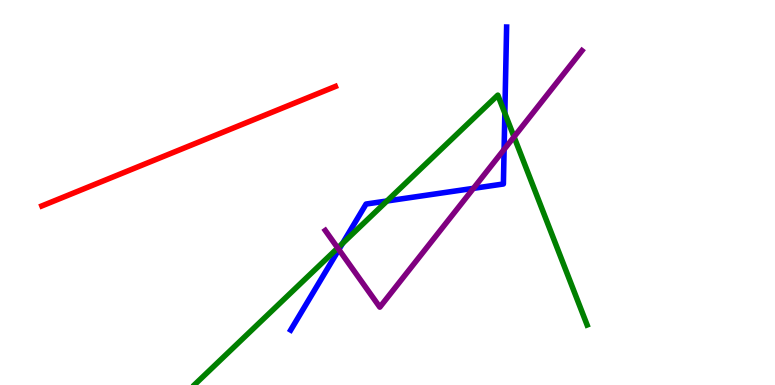[{'lines': ['blue', 'red'], 'intersections': []}, {'lines': ['green', 'red'], 'intersections': []}, {'lines': ['purple', 'red'], 'intersections': []}, {'lines': ['blue', 'green'], 'intersections': [{'x': 4.42, 'y': 3.68}, {'x': 4.99, 'y': 4.78}, {'x': 6.51, 'y': 7.06}]}, {'lines': ['blue', 'purple'], 'intersections': [{'x': 4.37, 'y': 3.52}, {'x': 6.11, 'y': 5.11}, {'x': 6.5, 'y': 6.12}]}, {'lines': ['green', 'purple'], 'intersections': [{'x': 4.36, 'y': 3.56}, {'x': 6.63, 'y': 6.45}]}]